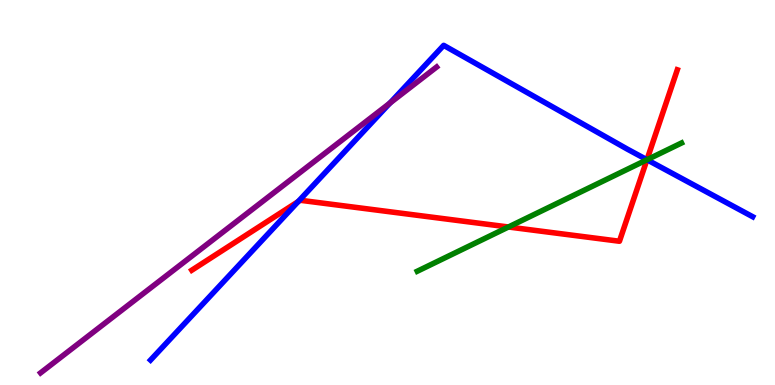[{'lines': ['blue', 'red'], 'intersections': [{'x': 3.85, 'y': 4.76}, {'x': 8.35, 'y': 5.85}]}, {'lines': ['green', 'red'], 'intersections': [{'x': 6.56, 'y': 4.1}, {'x': 8.35, 'y': 5.85}]}, {'lines': ['purple', 'red'], 'intersections': []}, {'lines': ['blue', 'green'], 'intersections': [{'x': 8.35, 'y': 5.85}]}, {'lines': ['blue', 'purple'], 'intersections': [{'x': 5.03, 'y': 7.32}]}, {'lines': ['green', 'purple'], 'intersections': []}]